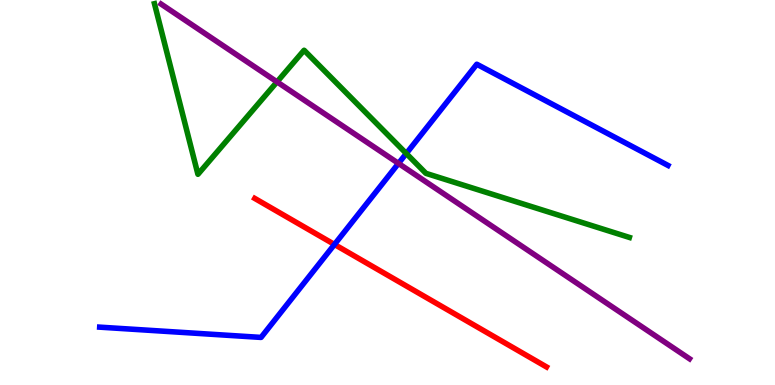[{'lines': ['blue', 'red'], 'intersections': [{'x': 4.32, 'y': 3.65}]}, {'lines': ['green', 'red'], 'intersections': []}, {'lines': ['purple', 'red'], 'intersections': []}, {'lines': ['blue', 'green'], 'intersections': [{'x': 5.24, 'y': 6.01}]}, {'lines': ['blue', 'purple'], 'intersections': [{'x': 5.14, 'y': 5.76}]}, {'lines': ['green', 'purple'], 'intersections': [{'x': 3.57, 'y': 7.87}]}]